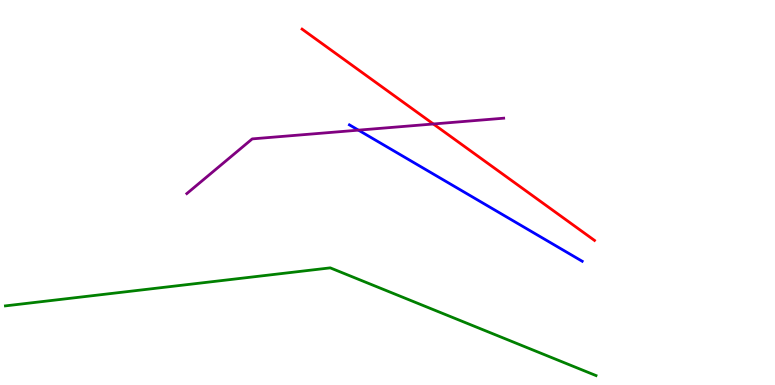[{'lines': ['blue', 'red'], 'intersections': []}, {'lines': ['green', 'red'], 'intersections': []}, {'lines': ['purple', 'red'], 'intersections': [{'x': 5.59, 'y': 6.78}]}, {'lines': ['blue', 'green'], 'intersections': []}, {'lines': ['blue', 'purple'], 'intersections': [{'x': 4.63, 'y': 6.62}]}, {'lines': ['green', 'purple'], 'intersections': []}]